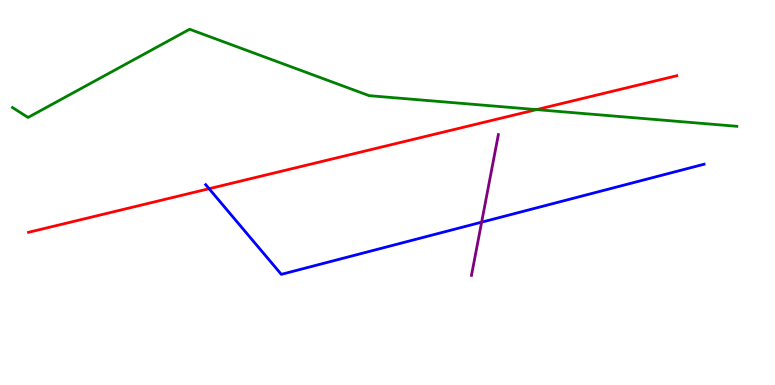[{'lines': ['blue', 'red'], 'intersections': [{'x': 2.7, 'y': 5.1}]}, {'lines': ['green', 'red'], 'intersections': [{'x': 6.92, 'y': 7.15}]}, {'lines': ['purple', 'red'], 'intersections': []}, {'lines': ['blue', 'green'], 'intersections': []}, {'lines': ['blue', 'purple'], 'intersections': [{'x': 6.21, 'y': 4.23}]}, {'lines': ['green', 'purple'], 'intersections': []}]